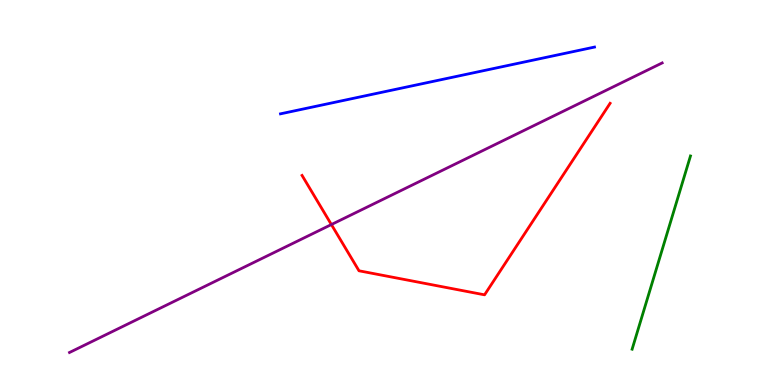[{'lines': ['blue', 'red'], 'intersections': []}, {'lines': ['green', 'red'], 'intersections': []}, {'lines': ['purple', 'red'], 'intersections': [{'x': 4.28, 'y': 4.17}]}, {'lines': ['blue', 'green'], 'intersections': []}, {'lines': ['blue', 'purple'], 'intersections': []}, {'lines': ['green', 'purple'], 'intersections': []}]